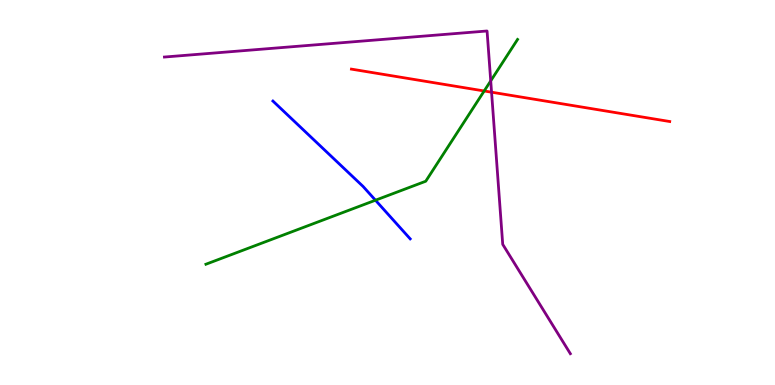[{'lines': ['blue', 'red'], 'intersections': []}, {'lines': ['green', 'red'], 'intersections': [{'x': 6.25, 'y': 7.64}]}, {'lines': ['purple', 'red'], 'intersections': [{'x': 6.34, 'y': 7.61}]}, {'lines': ['blue', 'green'], 'intersections': [{'x': 4.84, 'y': 4.8}]}, {'lines': ['blue', 'purple'], 'intersections': []}, {'lines': ['green', 'purple'], 'intersections': [{'x': 6.33, 'y': 7.9}]}]